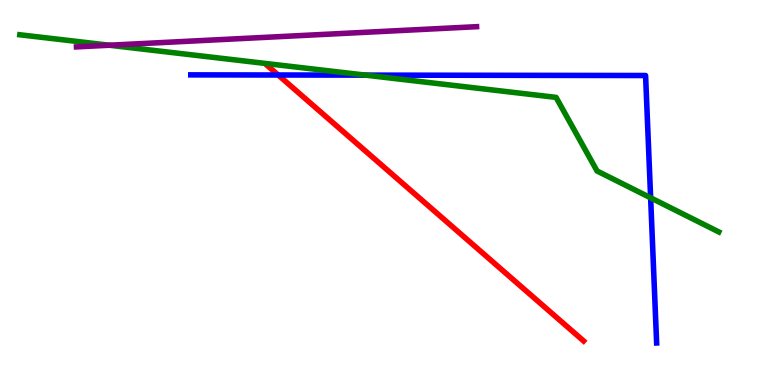[{'lines': ['blue', 'red'], 'intersections': [{'x': 3.59, 'y': 8.05}]}, {'lines': ['green', 'red'], 'intersections': []}, {'lines': ['purple', 'red'], 'intersections': []}, {'lines': ['blue', 'green'], 'intersections': [{'x': 4.71, 'y': 8.05}, {'x': 8.4, 'y': 4.86}]}, {'lines': ['blue', 'purple'], 'intersections': []}, {'lines': ['green', 'purple'], 'intersections': [{'x': 1.41, 'y': 8.83}]}]